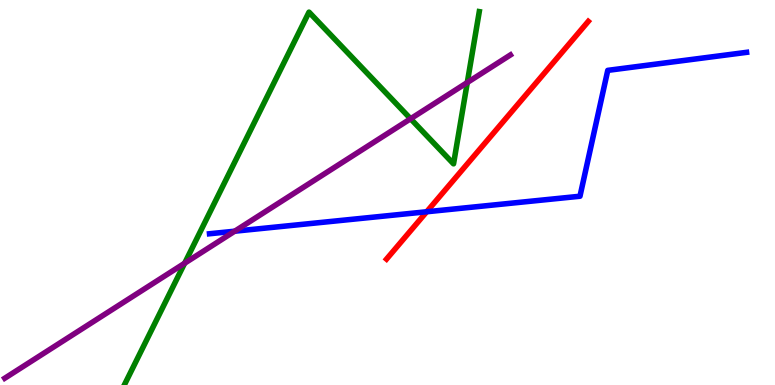[{'lines': ['blue', 'red'], 'intersections': [{'x': 5.51, 'y': 4.5}]}, {'lines': ['green', 'red'], 'intersections': []}, {'lines': ['purple', 'red'], 'intersections': []}, {'lines': ['blue', 'green'], 'intersections': []}, {'lines': ['blue', 'purple'], 'intersections': [{'x': 3.03, 'y': 3.99}]}, {'lines': ['green', 'purple'], 'intersections': [{'x': 2.38, 'y': 3.16}, {'x': 5.3, 'y': 6.92}, {'x': 6.03, 'y': 7.86}]}]